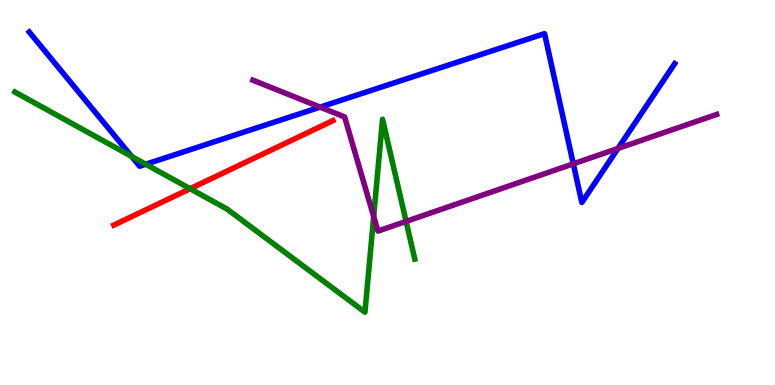[{'lines': ['blue', 'red'], 'intersections': []}, {'lines': ['green', 'red'], 'intersections': [{'x': 2.45, 'y': 5.1}]}, {'lines': ['purple', 'red'], 'intersections': []}, {'lines': ['blue', 'green'], 'intersections': [{'x': 1.7, 'y': 5.94}, {'x': 1.88, 'y': 5.73}]}, {'lines': ['blue', 'purple'], 'intersections': [{'x': 4.13, 'y': 7.22}, {'x': 7.4, 'y': 5.74}, {'x': 7.97, 'y': 6.14}]}, {'lines': ['green', 'purple'], 'intersections': [{'x': 4.82, 'y': 4.38}, {'x': 5.24, 'y': 4.25}]}]